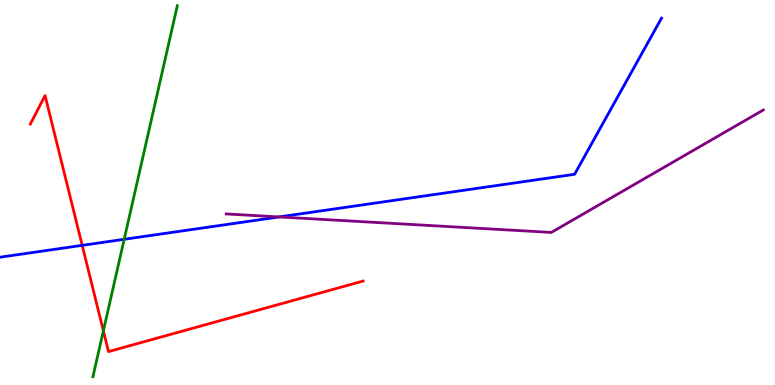[{'lines': ['blue', 'red'], 'intersections': [{'x': 1.06, 'y': 3.63}]}, {'lines': ['green', 'red'], 'intersections': [{'x': 1.33, 'y': 1.41}]}, {'lines': ['purple', 'red'], 'intersections': []}, {'lines': ['blue', 'green'], 'intersections': [{'x': 1.6, 'y': 3.78}]}, {'lines': ['blue', 'purple'], 'intersections': [{'x': 3.6, 'y': 4.37}]}, {'lines': ['green', 'purple'], 'intersections': []}]